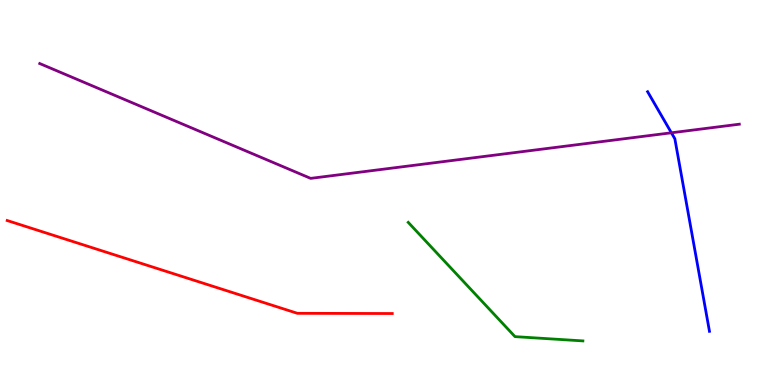[{'lines': ['blue', 'red'], 'intersections': []}, {'lines': ['green', 'red'], 'intersections': []}, {'lines': ['purple', 'red'], 'intersections': []}, {'lines': ['blue', 'green'], 'intersections': []}, {'lines': ['blue', 'purple'], 'intersections': [{'x': 8.66, 'y': 6.55}]}, {'lines': ['green', 'purple'], 'intersections': []}]